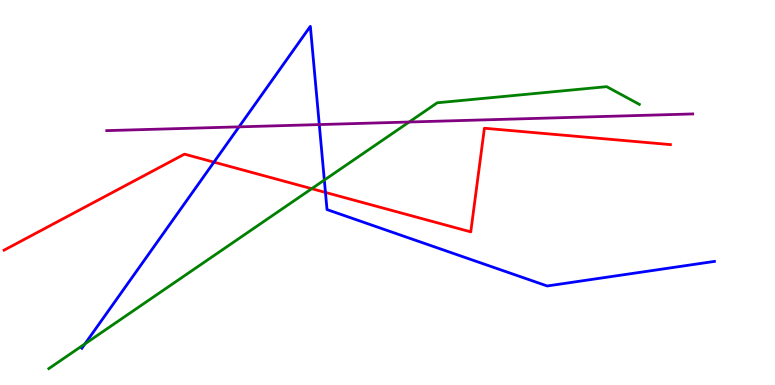[{'lines': ['blue', 'red'], 'intersections': [{'x': 2.76, 'y': 5.79}, {'x': 4.2, 'y': 5.0}]}, {'lines': ['green', 'red'], 'intersections': [{'x': 4.02, 'y': 5.1}]}, {'lines': ['purple', 'red'], 'intersections': []}, {'lines': ['blue', 'green'], 'intersections': [{'x': 1.1, 'y': 1.07}, {'x': 4.18, 'y': 5.32}]}, {'lines': ['blue', 'purple'], 'intersections': [{'x': 3.08, 'y': 6.71}, {'x': 4.12, 'y': 6.76}]}, {'lines': ['green', 'purple'], 'intersections': [{'x': 5.28, 'y': 6.83}]}]